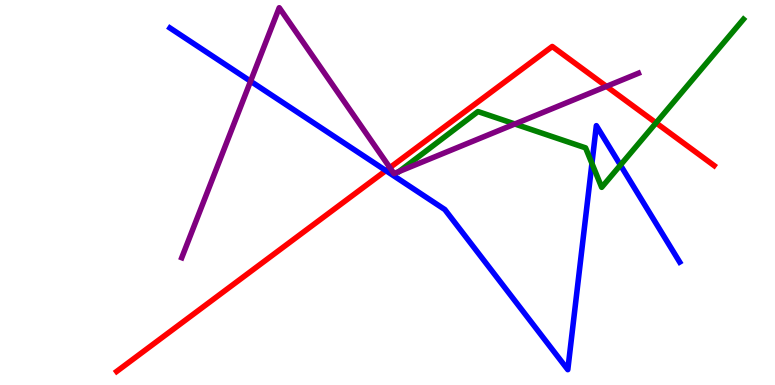[{'lines': ['blue', 'red'], 'intersections': [{'x': 4.98, 'y': 5.57}]}, {'lines': ['green', 'red'], 'intersections': [{'x': 8.47, 'y': 6.81}]}, {'lines': ['purple', 'red'], 'intersections': [{'x': 5.03, 'y': 5.65}, {'x': 7.83, 'y': 7.76}]}, {'lines': ['blue', 'green'], 'intersections': [{'x': 7.64, 'y': 5.76}, {'x': 8.01, 'y': 5.71}]}, {'lines': ['blue', 'purple'], 'intersections': [{'x': 3.23, 'y': 7.89}]}, {'lines': ['green', 'purple'], 'intersections': [{'x': 6.64, 'y': 6.78}]}]